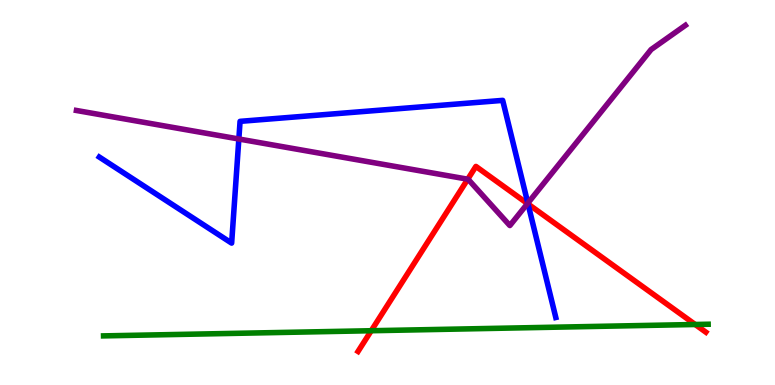[{'lines': ['blue', 'red'], 'intersections': [{'x': 6.81, 'y': 4.7}]}, {'lines': ['green', 'red'], 'intersections': [{'x': 4.79, 'y': 1.41}, {'x': 8.97, 'y': 1.57}]}, {'lines': ['purple', 'red'], 'intersections': [{'x': 6.04, 'y': 5.35}, {'x': 6.81, 'y': 4.71}]}, {'lines': ['blue', 'green'], 'intersections': []}, {'lines': ['blue', 'purple'], 'intersections': [{'x': 3.08, 'y': 6.39}, {'x': 6.81, 'y': 4.72}]}, {'lines': ['green', 'purple'], 'intersections': []}]